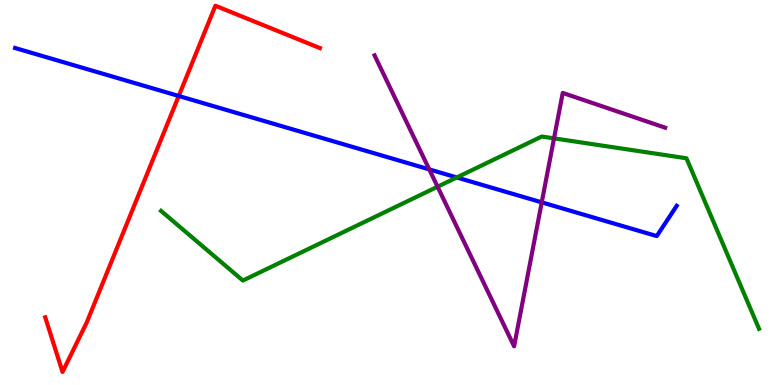[{'lines': ['blue', 'red'], 'intersections': [{'x': 2.31, 'y': 7.51}]}, {'lines': ['green', 'red'], 'intersections': []}, {'lines': ['purple', 'red'], 'intersections': []}, {'lines': ['blue', 'green'], 'intersections': [{'x': 5.89, 'y': 5.39}]}, {'lines': ['blue', 'purple'], 'intersections': [{'x': 5.54, 'y': 5.6}, {'x': 6.99, 'y': 4.74}]}, {'lines': ['green', 'purple'], 'intersections': [{'x': 5.65, 'y': 5.15}, {'x': 7.15, 'y': 6.41}]}]